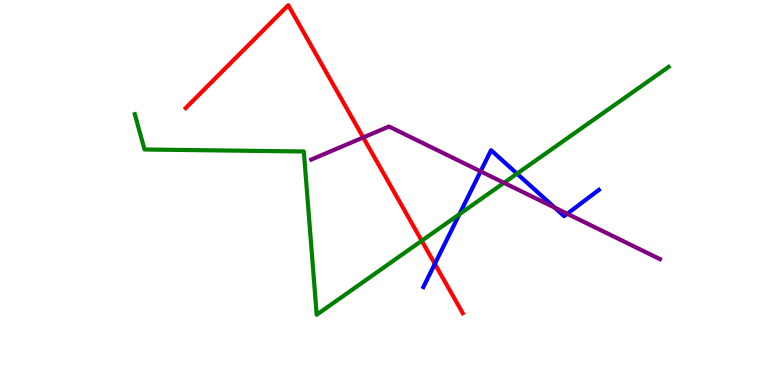[{'lines': ['blue', 'red'], 'intersections': [{'x': 5.61, 'y': 3.15}]}, {'lines': ['green', 'red'], 'intersections': [{'x': 5.44, 'y': 3.75}]}, {'lines': ['purple', 'red'], 'intersections': [{'x': 4.69, 'y': 6.43}]}, {'lines': ['blue', 'green'], 'intersections': [{'x': 5.93, 'y': 4.44}, {'x': 6.67, 'y': 5.49}]}, {'lines': ['blue', 'purple'], 'intersections': [{'x': 6.2, 'y': 5.55}, {'x': 7.16, 'y': 4.61}, {'x': 7.32, 'y': 4.45}]}, {'lines': ['green', 'purple'], 'intersections': [{'x': 6.5, 'y': 5.25}]}]